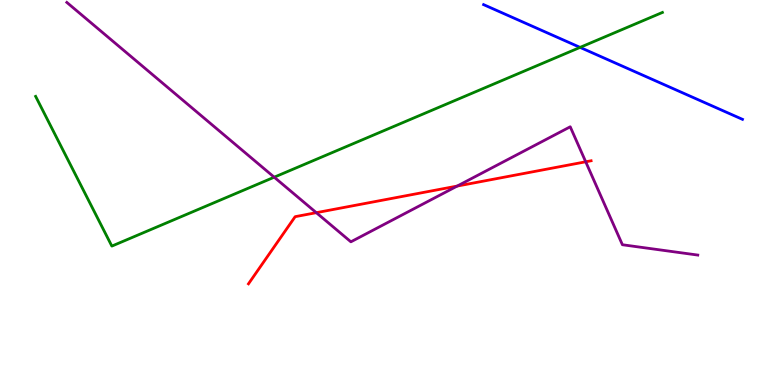[{'lines': ['blue', 'red'], 'intersections': []}, {'lines': ['green', 'red'], 'intersections': []}, {'lines': ['purple', 'red'], 'intersections': [{'x': 4.08, 'y': 4.48}, {'x': 5.9, 'y': 5.17}, {'x': 7.56, 'y': 5.8}]}, {'lines': ['blue', 'green'], 'intersections': [{'x': 7.48, 'y': 8.77}]}, {'lines': ['blue', 'purple'], 'intersections': []}, {'lines': ['green', 'purple'], 'intersections': [{'x': 3.54, 'y': 5.4}]}]